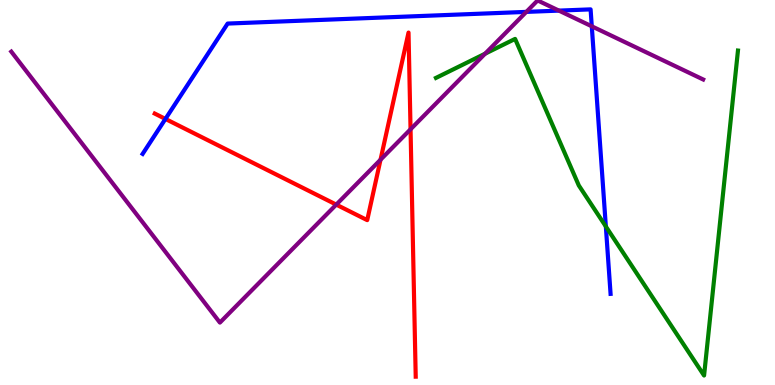[{'lines': ['blue', 'red'], 'intersections': [{'x': 2.13, 'y': 6.91}]}, {'lines': ['green', 'red'], 'intersections': []}, {'lines': ['purple', 'red'], 'intersections': [{'x': 4.34, 'y': 4.69}, {'x': 4.91, 'y': 5.85}, {'x': 5.3, 'y': 6.64}]}, {'lines': ['blue', 'green'], 'intersections': [{'x': 7.82, 'y': 4.12}]}, {'lines': ['blue', 'purple'], 'intersections': [{'x': 6.79, 'y': 9.69}, {'x': 7.21, 'y': 9.72}, {'x': 7.64, 'y': 9.32}]}, {'lines': ['green', 'purple'], 'intersections': [{'x': 6.26, 'y': 8.61}]}]